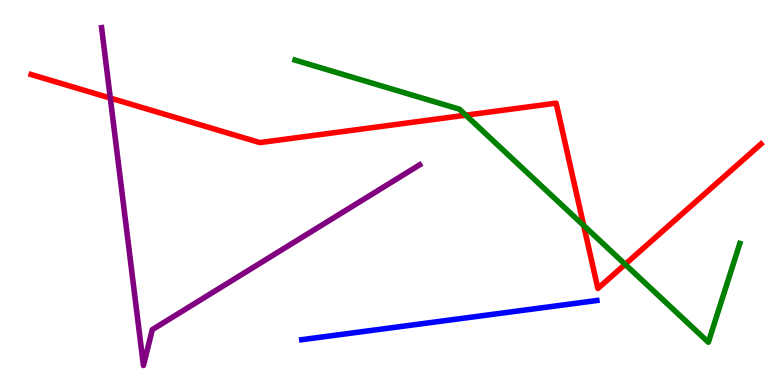[{'lines': ['blue', 'red'], 'intersections': []}, {'lines': ['green', 'red'], 'intersections': [{'x': 6.01, 'y': 7.01}, {'x': 7.53, 'y': 4.14}, {'x': 8.07, 'y': 3.13}]}, {'lines': ['purple', 'red'], 'intersections': [{'x': 1.42, 'y': 7.45}]}, {'lines': ['blue', 'green'], 'intersections': []}, {'lines': ['blue', 'purple'], 'intersections': []}, {'lines': ['green', 'purple'], 'intersections': []}]